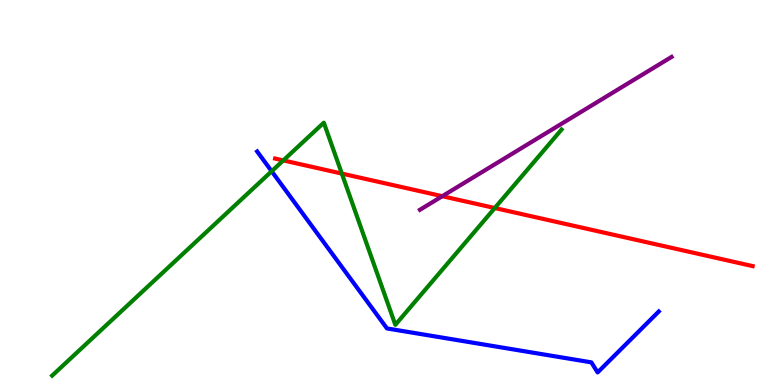[{'lines': ['blue', 'red'], 'intersections': []}, {'lines': ['green', 'red'], 'intersections': [{'x': 3.66, 'y': 5.83}, {'x': 4.41, 'y': 5.49}, {'x': 6.38, 'y': 4.6}]}, {'lines': ['purple', 'red'], 'intersections': [{'x': 5.71, 'y': 4.9}]}, {'lines': ['blue', 'green'], 'intersections': [{'x': 3.51, 'y': 5.55}]}, {'lines': ['blue', 'purple'], 'intersections': []}, {'lines': ['green', 'purple'], 'intersections': []}]